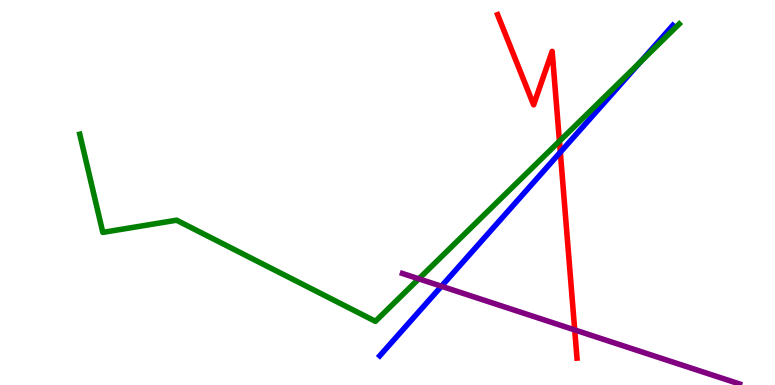[{'lines': ['blue', 'red'], 'intersections': [{'x': 7.23, 'y': 6.05}]}, {'lines': ['green', 'red'], 'intersections': [{'x': 7.22, 'y': 6.33}]}, {'lines': ['purple', 'red'], 'intersections': [{'x': 7.42, 'y': 1.43}]}, {'lines': ['blue', 'green'], 'intersections': [{'x': 8.26, 'y': 8.39}]}, {'lines': ['blue', 'purple'], 'intersections': [{'x': 5.7, 'y': 2.57}]}, {'lines': ['green', 'purple'], 'intersections': [{'x': 5.4, 'y': 2.76}]}]